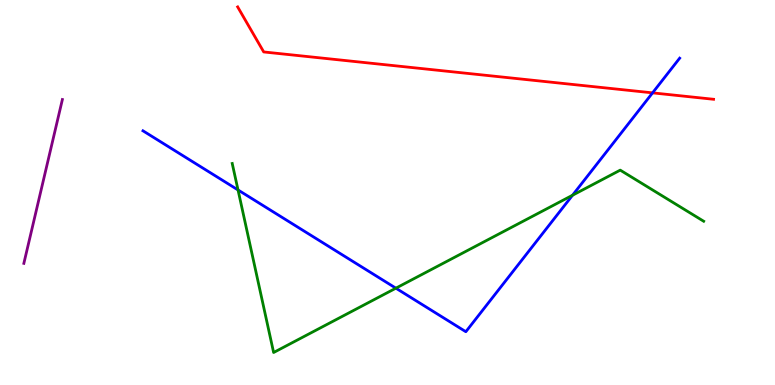[{'lines': ['blue', 'red'], 'intersections': [{'x': 8.42, 'y': 7.59}]}, {'lines': ['green', 'red'], 'intersections': []}, {'lines': ['purple', 'red'], 'intersections': []}, {'lines': ['blue', 'green'], 'intersections': [{'x': 3.07, 'y': 5.07}, {'x': 5.11, 'y': 2.51}, {'x': 7.39, 'y': 4.93}]}, {'lines': ['blue', 'purple'], 'intersections': []}, {'lines': ['green', 'purple'], 'intersections': []}]